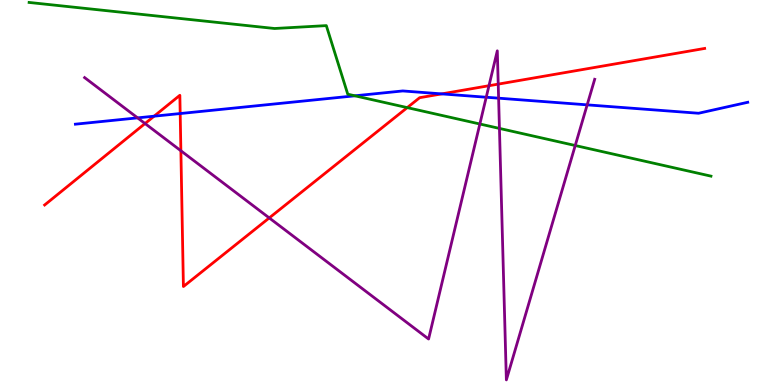[{'lines': ['blue', 'red'], 'intersections': [{'x': 1.99, 'y': 6.98}, {'x': 2.33, 'y': 7.05}, {'x': 5.7, 'y': 7.56}]}, {'lines': ['green', 'red'], 'intersections': [{'x': 5.25, 'y': 7.2}]}, {'lines': ['purple', 'red'], 'intersections': [{'x': 1.87, 'y': 6.79}, {'x': 2.33, 'y': 6.08}, {'x': 3.47, 'y': 4.34}, {'x': 6.31, 'y': 7.77}, {'x': 6.43, 'y': 7.82}]}, {'lines': ['blue', 'green'], 'intersections': [{'x': 4.58, 'y': 7.51}]}, {'lines': ['blue', 'purple'], 'intersections': [{'x': 1.78, 'y': 6.94}, {'x': 6.27, 'y': 7.47}, {'x': 6.43, 'y': 7.45}, {'x': 7.58, 'y': 7.28}]}, {'lines': ['green', 'purple'], 'intersections': [{'x': 6.19, 'y': 6.78}, {'x': 6.44, 'y': 6.66}, {'x': 7.42, 'y': 6.22}]}]